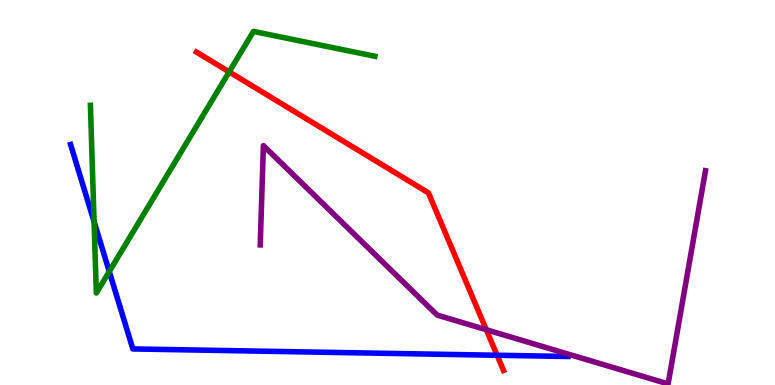[{'lines': ['blue', 'red'], 'intersections': [{'x': 6.41, 'y': 0.772}]}, {'lines': ['green', 'red'], 'intersections': [{'x': 2.96, 'y': 8.13}]}, {'lines': ['purple', 'red'], 'intersections': [{'x': 6.27, 'y': 1.44}]}, {'lines': ['blue', 'green'], 'intersections': [{'x': 1.21, 'y': 4.24}, {'x': 1.41, 'y': 2.95}]}, {'lines': ['blue', 'purple'], 'intersections': []}, {'lines': ['green', 'purple'], 'intersections': []}]